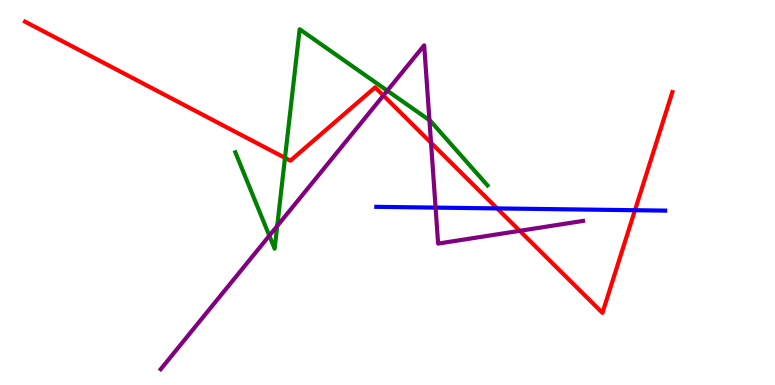[{'lines': ['blue', 'red'], 'intersections': [{'x': 6.42, 'y': 4.59}, {'x': 8.19, 'y': 4.54}]}, {'lines': ['green', 'red'], 'intersections': [{'x': 3.68, 'y': 5.9}]}, {'lines': ['purple', 'red'], 'intersections': [{'x': 4.95, 'y': 7.52}, {'x': 5.56, 'y': 6.29}, {'x': 6.71, 'y': 4.0}]}, {'lines': ['blue', 'green'], 'intersections': []}, {'lines': ['blue', 'purple'], 'intersections': [{'x': 5.62, 'y': 4.61}]}, {'lines': ['green', 'purple'], 'intersections': [{'x': 3.48, 'y': 3.88}, {'x': 3.58, 'y': 4.13}, {'x': 5.0, 'y': 7.64}, {'x': 5.54, 'y': 6.88}]}]